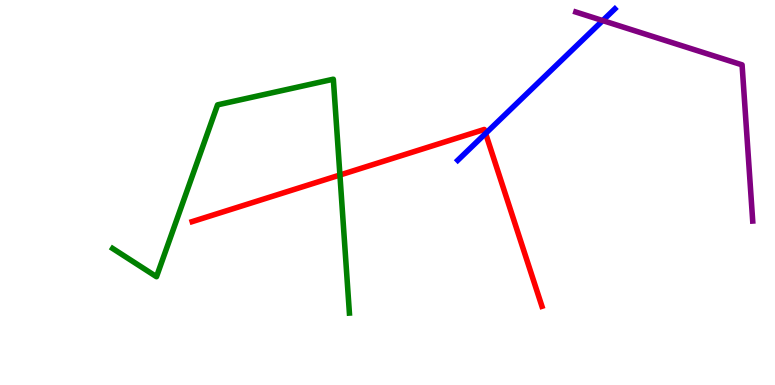[{'lines': ['blue', 'red'], 'intersections': [{'x': 6.27, 'y': 6.53}]}, {'lines': ['green', 'red'], 'intersections': [{'x': 4.39, 'y': 5.45}]}, {'lines': ['purple', 'red'], 'intersections': []}, {'lines': ['blue', 'green'], 'intersections': []}, {'lines': ['blue', 'purple'], 'intersections': [{'x': 7.78, 'y': 9.47}]}, {'lines': ['green', 'purple'], 'intersections': []}]